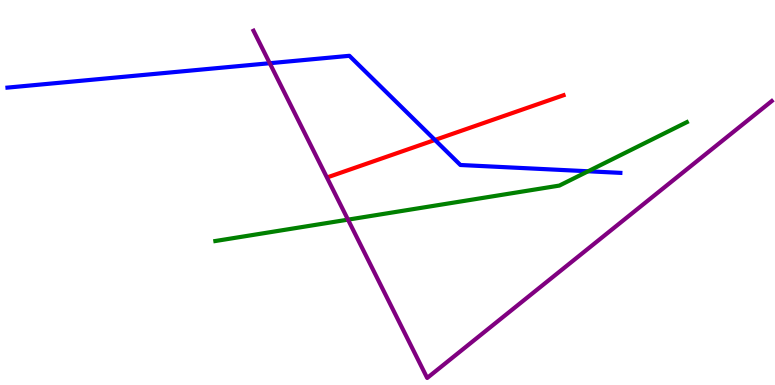[{'lines': ['blue', 'red'], 'intersections': [{'x': 5.61, 'y': 6.36}]}, {'lines': ['green', 'red'], 'intersections': []}, {'lines': ['purple', 'red'], 'intersections': []}, {'lines': ['blue', 'green'], 'intersections': [{'x': 7.59, 'y': 5.55}]}, {'lines': ['blue', 'purple'], 'intersections': [{'x': 3.48, 'y': 8.36}]}, {'lines': ['green', 'purple'], 'intersections': [{'x': 4.49, 'y': 4.29}]}]